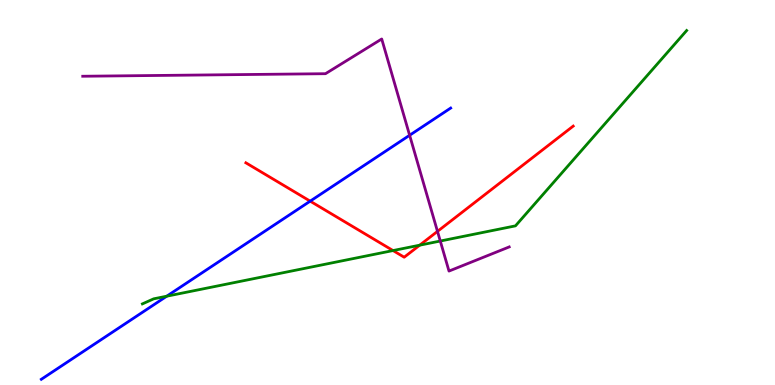[{'lines': ['blue', 'red'], 'intersections': [{'x': 4.0, 'y': 4.78}]}, {'lines': ['green', 'red'], 'intersections': [{'x': 5.07, 'y': 3.49}, {'x': 5.42, 'y': 3.63}]}, {'lines': ['purple', 'red'], 'intersections': [{'x': 5.65, 'y': 3.99}]}, {'lines': ['blue', 'green'], 'intersections': [{'x': 2.15, 'y': 2.31}]}, {'lines': ['blue', 'purple'], 'intersections': [{'x': 5.29, 'y': 6.49}]}, {'lines': ['green', 'purple'], 'intersections': [{'x': 5.68, 'y': 3.74}]}]